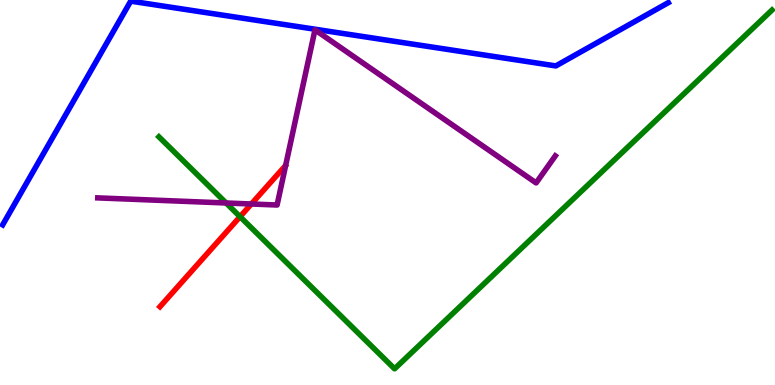[{'lines': ['blue', 'red'], 'intersections': []}, {'lines': ['green', 'red'], 'intersections': [{'x': 3.1, 'y': 4.37}]}, {'lines': ['purple', 'red'], 'intersections': [{'x': 3.24, 'y': 4.7}]}, {'lines': ['blue', 'green'], 'intersections': []}, {'lines': ['blue', 'purple'], 'intersections': []}, {'lines': ['green', 'purple'], 'intersections': [{'x': 2.92, 'y': 4.73}]}]